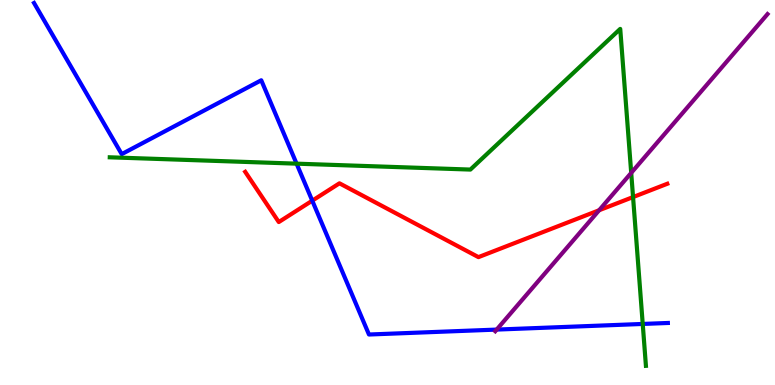[{'lines': ['blue', 'red'], 'intersections': [{'x': 4.03, 'y': 4.79}]}, {'lines': ['green', 'red'], 'intersections': [{'x': 8.17, 'y': 4.88}]}, {'lines': ['purple', 'red'], 'intersections': [{'x': 7.73, 'y': 4.54}]}, {'lines': ['blue', 'green'], 'intersections': [{'x': 3.83, 'y': 5.75}, {'x': 8.29, 'y': 1.59}]}, {'lines': ['blue', 'purple'], 'intersections': [{'x': 6.41, 'y': 1.44}]}, {'lines': ['green', 'purple'], 'intersections': [{'x': 8.14, 'y': 5.51}]}]